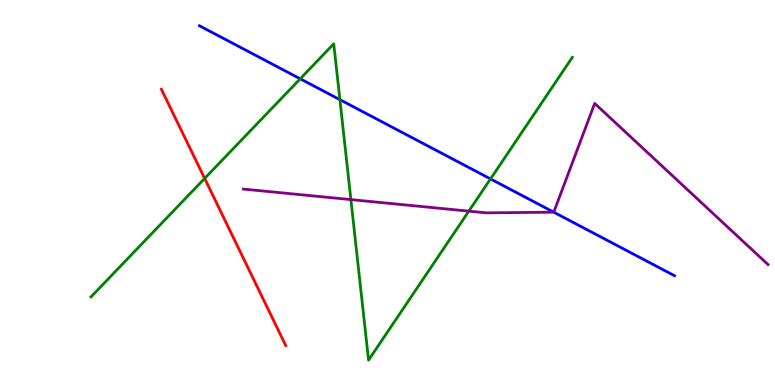[{'lines': ['blue', 'red'], 'intersections': []}, {'lines': ['green', 'red'], 'intersections': [{'x': 2.64, 'y': 5.37}]}, {'lines': ['purple', 'red'], 'intersections': []}, {'lines': ['blue', 'green'], 'intersections': [{'x': 3.87, 'y': 7.95}, {'x': 4.39, 'y': 7.41}, {'x': 6.33, 'y': 5.35}]}, {'lines': ['blue', 'purple'], 'intersections': [{'x': 7.15, 'y': 4.49}]}, {'lines': ['green', 'purple'], 'intersections': [{'x': 4.53, 'y': 4.82}, {'x': 6.05, 'y': 4.52}]}]